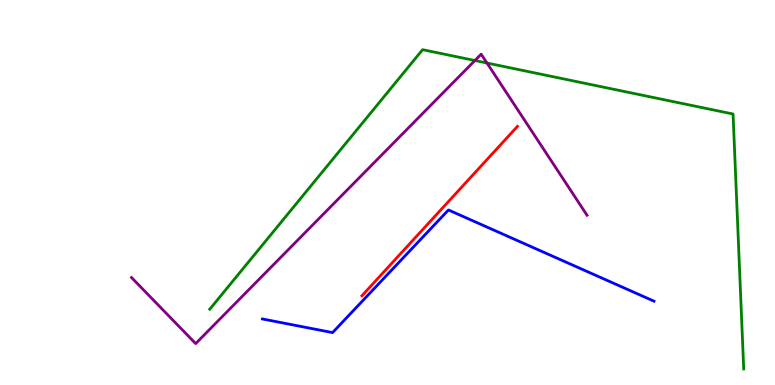[{'lines': ['blue', 'red'], 'intersections': []}, {'lines': ['green', 'red'], 'intersections': []}, {'lines': ['purple', 'red'], 'intersections': []}, {'lines': ['blue', 'green'], 'intersections': []}, {'lines': ['blue', 'purple'], 'intersections': []}, {'lines': ['green', 'purple'], 'intersections': [{'x': 6.13, 'y': 8.43}, {'x': 6.28, 'y': 8.36}]}]